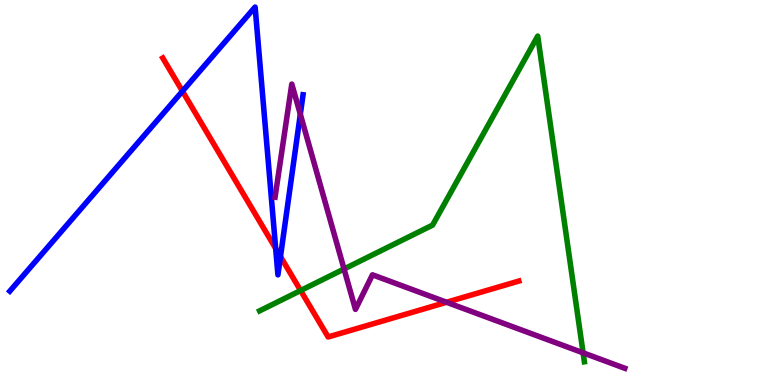[{'lines': ['blue', 'red'], 'intersections': [{'x': 2.35, 'y': 7.63}, {'x': 3.56, 'y': 3.55}, {'x': 3.62, 'y': 3.34}]}, {'lines': ['green', 'red'], 'intersections': [{'x': 3.88, 'y': 2.45}]}, {'lines': ['purple', 'red'], 'intersections': [{'x': 5.76, 'y': 2.15}]}, {'lines': ['blue', 'green'], 'intersections': []}, {'lines': ['blue', 'purple'], 'intersections': [{'x': 3.88, 'y': 7.03}]}, {'lines': ['green', 'purple'], 'intersections': [{'x': 4.44, 'y': 3.01}, {'x': 7.52, 'y': 0.836}]}]